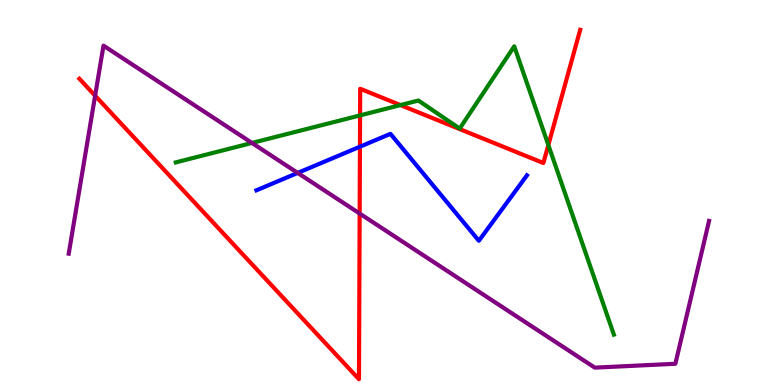[{'lines': ['blue', 'red'], 'intersections': [{'x': 4.64, 'y': 6.19}]}, {'lines': ['green', 'red'], 'intersections': [{'x': 4.65, 'y': 7.0}, {'x': 5.17, 'y': 7.27}, {'x': 7.08, 'y': 6.23}]}, {'lines': ['purple', 'red'], 'intersections': [{'x': 1.23, 'y': 7.51}, {'x': 4.64, 'y': 4.45}]}, {'lines': ['blue', 'green'], 'intersections': []}, {'lines': ['blue', 'purple'], 'intersections': [{'x': 3.84, 'y': 5.51}]}, {'lines': ['green', 'purple'], 'intersections': [{'x': 3.25, 'y': 6.29}]}]